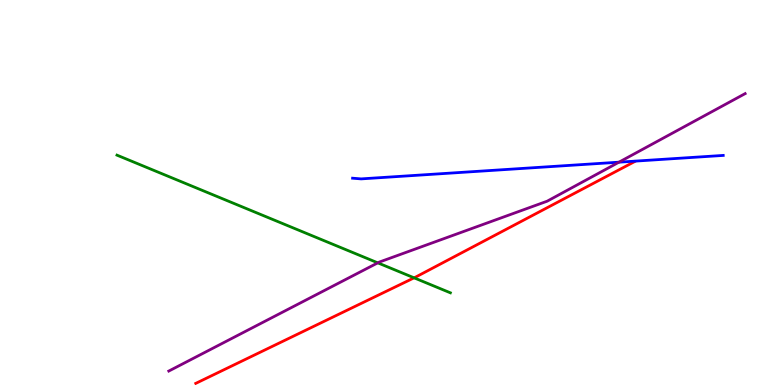[{'lines': ['blue', 'red'], 'intersections': []}, {'lines': ['green', 'red'], 'intersections': [{'x': 5.34, 'y': 2.78}]}, {'lines': ['purple', 'red'], 'intersections': []}, {'lines': ['blue', 'green'], 'intersections': []}, {'lines': ['blue', 'purple'], 'intersections': [{'x': 7.99, 'y': 5.79}]}, {'lines': ['green', 'purple'], 'intersections': [{'x': 4.87, 'y': 3.17}]}]